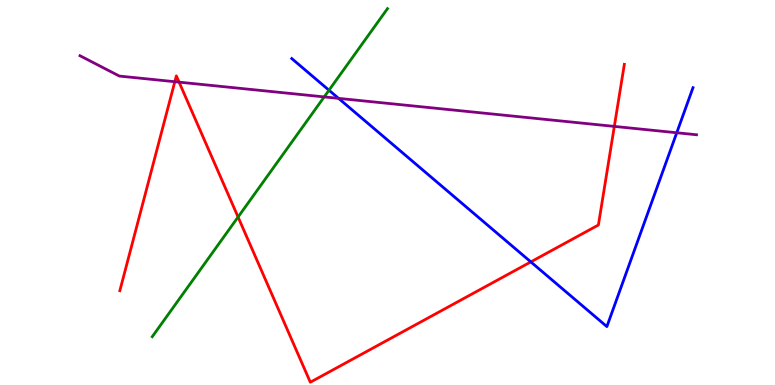[{'lines': ['blue', 'red'], 'intersections': [{'x': 6.85, 'y': 3.2}]}, {'lines': ['green', 'red'], 'intersections': [{'x': 3.07, 'y': 4.36}]}, {'lines': ['purple', 'red'], 'intersections': [{'x': 2.26, 'y': 7.88}, {'x': 2.31, 'y': 7.87}, {'x': 7.93, 'y': 6.72}]}, {'lines': ['blue', 'green'], 'intersections': [{'x': 4.25, 'y': 7.66}]}, {'lines': ['blue', 'purple'], 'intersections': [{'x': 4.37, 'y': 7.45}, {'x': 8.73, 'y': 6.55}]}, {'lines': ['green', 'purple'], 'intersections': [{'x': 4.18, 'y': 7.48}]}]